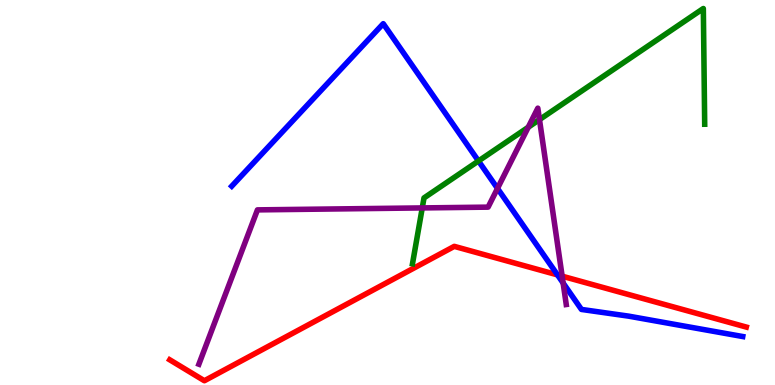[{'lines': ['blue', 'red'], 'intersections': [{'x': 7.19, 'y': 2.86}]}, {'lines': ['green', 'red'], 'intersections': []}, {'lines': ['purple', 'red'], 'intersections': [{'x': 7.25, 'y': 2.83}]}, {'lines': ['blue', 'green'], 'intersections': [{'x': 6.17, 'y': 5.82}]}, {'lines': ['blue', 'purple'], 'intersections': [{'x': 6.42, 'y': 5.11}, {'x': 7.27, 'y': 2.65}]}, {'lines': ['green', 'purple'], 'intersections': [{'x': 5.45, 'y': 4.6}, {'x': 6.82, 'y': 6.7}, {'x': 6.96, 'y': 6.89}]}]